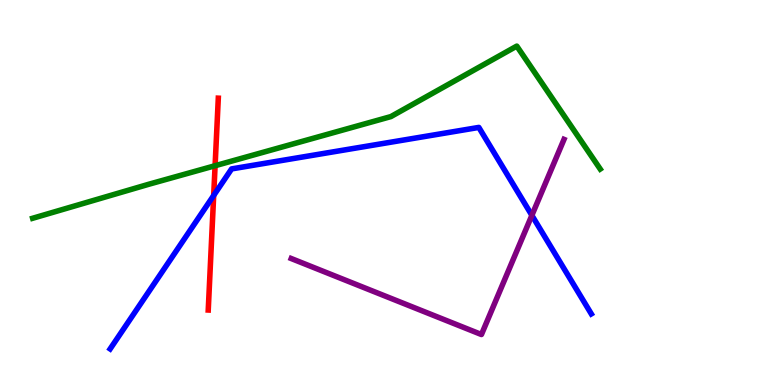[{'lines': ['blue', 'red'], 'intersections': [{'x': 2.76, 'y': 4.92}]}, {'lines': ['green', 'red'], 'intersections': [{'x': 2.78, 'y': 5.7}]}, {'lines': ['purple', 'red'], 'intersections': []}, {'lines': ['blue', 'green'], 'intersections': []}, {'lines': ['blue', 'purple'], 'intersections': [{'x': 6.86, 'y': 4.41}]}, {'lines': ['green', 'purple'], 'intersections': []}]